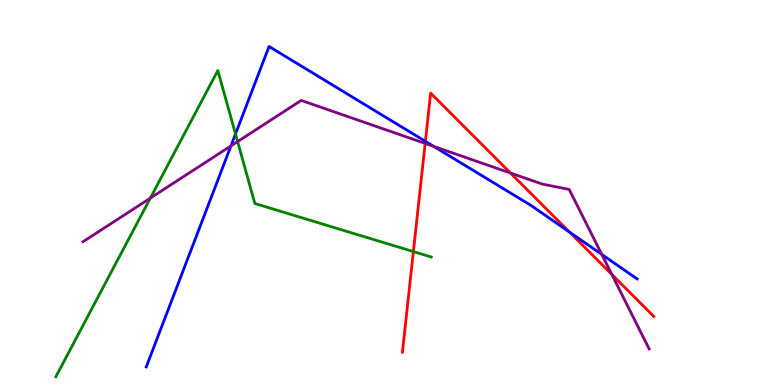[{'lines': ['blue', 'red'], 'intersections': [{'x': 5.49, 'y': 6.33}, {'x': 7.35, 'y': 3.97}]}, {'lines': ['green', 'red'], 'intersections': [{'x': 5.33, 'y': 3.47}]}, {'lines': ['purple', 'red'], 'intersections': [{'x': 5.49, 'y': 6.27}, {'x': 6.59, 'y': 5.51}, {'x': 7.89, 'y': 2.87}]}, {'lines': ['blue', 'green'], 'intersections': [{'x': 3.04, 'y': 6.52}]}, {'lines': ['blue', 'purple'], 'intersections': [{'x': 2.98, 'y': 6.21}, {'x': 5.6, 'y': 6.2}, {'x': 7.77, 'y': 3.39}]}, {'lines': ['green', 'purple'], 'intersections': [{'x': 1.94, 'y': 4.85}, {'x': 3.07, 'y': 6.32}]}]